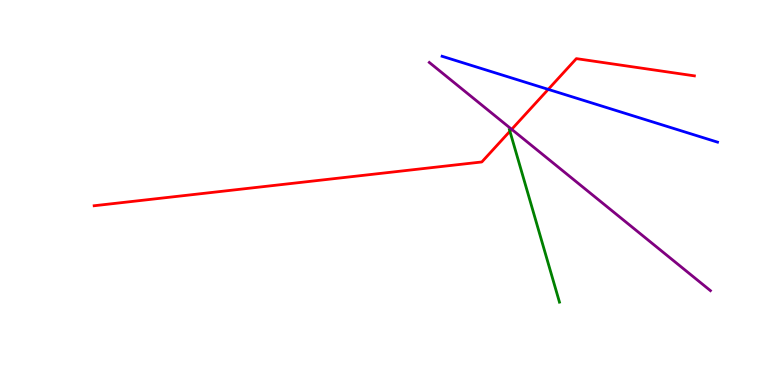[{'lines': ['blue', 'red'], 'intersections': [{'x': 7.07, 'y': 7.68}]}, {'lines': ['green', 'red'], 'intersections': [{'x': 6.58, 'y': 6.59}]}, {'lines': ['purple', 'red'], 'intersections': [{'x': 6.6, 'y': 6.64}]}, {'lines': ['blue', 'green'], 'intersections': []}, {'lines': ['blue', 'purple'], 'intersections': []}, {'lines': ['green', 'purple'], 'intersections': []}]